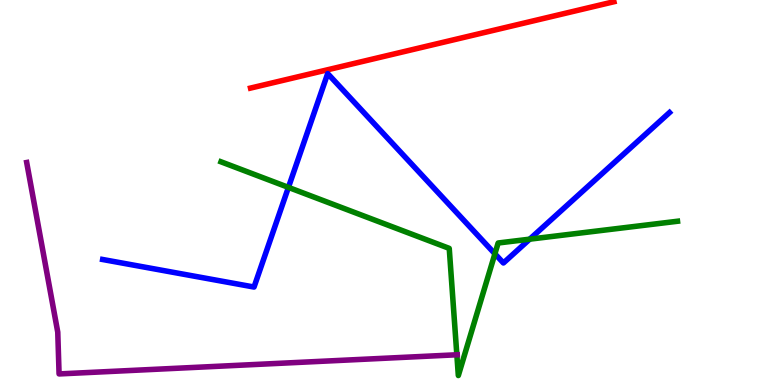[{'lines': ['blue', 'red'], 'intersections': []}, {'lines': ['green', 'red'], 'intersections': []}, {'lines': ['purple', 'red'], 'intersections': []}, {'lines': ['blue', 'green'], 'intersections': [{'x': 3.72, 'y': 5.13}, {'x': 6.39, 'y': 3.41}, {'x': 6.83, 'y': 3.79}]}, {'lines': ['blue', 'purple'], 'intersections': []}, {'lines': ['green', 'purple'], 'intersections': [{'x': 5.89, 'y': 0.785}]}]